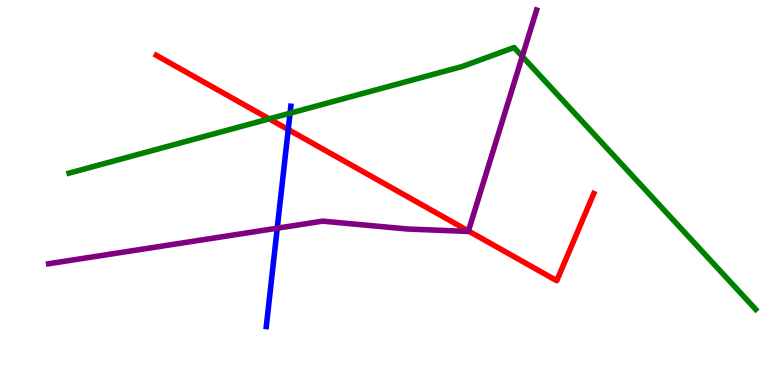[{'lines': ['blue', 'red'], 'intersections': [{'x': 3.72, 'y': 6.63}]}, {'lines': ['green', 'red'], 'intersections': [{'x': 3.47, 'y': 6.91}]}, {'lines': ['purple', 'red'], 'intersections': [{'x': 6.04, 'y': 4.0}]}, {'lines': ['blue', 'green'], 'intersections': [{'x': 3.74, 'y': 7.06}]}, {'lines': ['blue', 'purple'], 'intersections': [{'x': 3.58, 'y': 4.07}]}, {'lines': ['green', 'purple'], 'intersections': [{'x': 6.74, 'y': 8.53}]}]